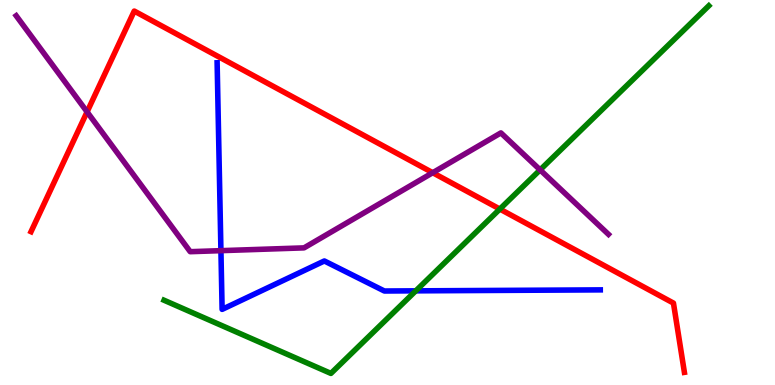[{'lines': ['blue', 'red'], 'intersections': []}, {'lines': ['green', 'red'], 'intersections': [{'x': 6.45, 'y': 4.57}]}, {'lines': ['purple', 'red'], 'intersections': [{'x': 1.12, 'y': 7.09}, {'x': 5.58, 'y': 5.51}]}, {'lines': ['blue', 'green'], 'intersections': [{'x': 5.36, 'y': 2.45}]}, {'lines': ['blue', 'purple'], 'intersections': [{'x': 2.85, 'y': 3.49}]}, {'lines': ['green', 'purple'], 'intersections': [{'x': 6.97, 'y': 5.59}]}]